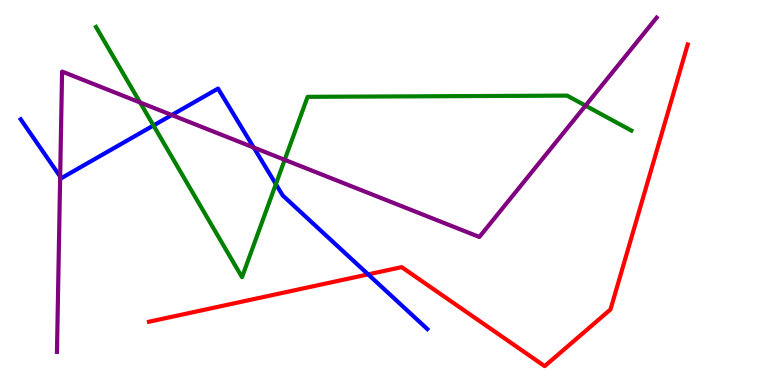[{'lines': ['blue', 'red'], 'intersections': [{'x': 4.75, 'y': 2.87}]}, {'lines': ['green', 'red'], 'intersections': []}, {'lines': ['purple', 'red'], 'intersections': []}, {'lines': ['blue', 'green'], 'intersections': [{'x': 1.98, 'y': 6.74}, {'x': 3.56, 'y': 5.22}]}, {'lines': ['blue', 'purple'], 'intersections': [{'x': 0.776, 'y': 5.41}, {'x': 2.22, 'y': 7.01}, {'x': 3.27, 'y': 6.17}]}, {'lines': ['green', 'purple'], 'intersections': [{'x': 1.81, 'y': 7.34}, {'x': 3.67, 'y': 5.85}, {'x': 7.56, 'y': 7.26}]}]